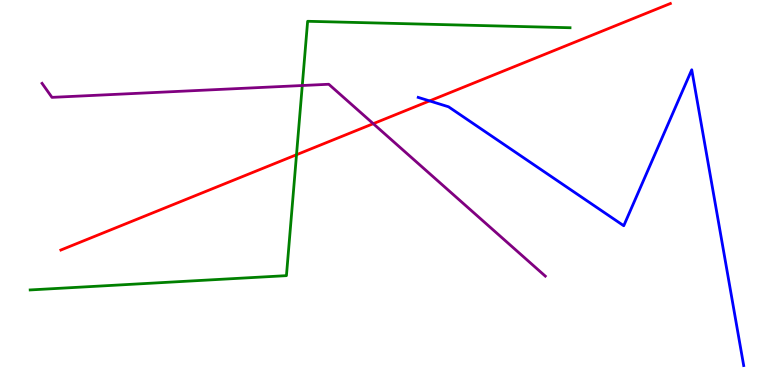[{'lines': ['blue', 'red'], 'intersections': [{'x': 5.54, 'y': 7.38}]}, {'lines': ['green', 'red'], 'intersections': [{'x': 3.83, 'y': 5.98}]}, {'lines': ['purple', 'red'], 'intersections': [{'x': 4.82, 'y': 6.79}]}, {'lines': ['blue', 'green'], 'intersections': []}, {'lines': ['blue', 'purple'], 'intersections': []}, {'lines': ['green', 'purple'], 'intersections': [{'x': 3.9, 'y': 7.78}]}]